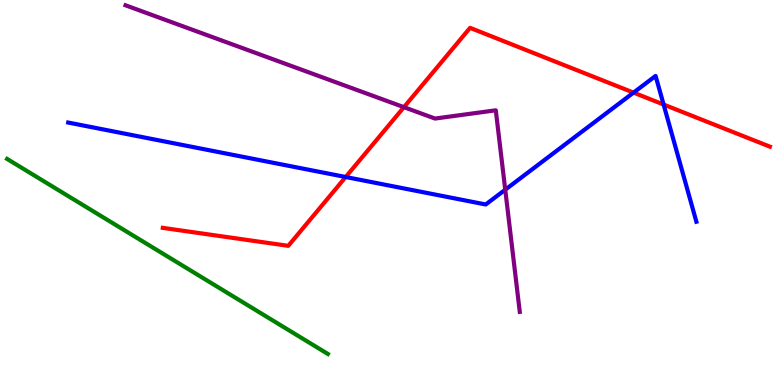[{'lines': ['blue', 'red'], 'intersections': [{'x': 4.46, 'y': 5.4}, {'x': 8.17, 'y': 7.59}, {'x': 8.56, 'y': 7.28}]}, {'lines': ['green', 'red'], 'intersections': []}, {'lines': ['purple', 'red'], 'intersections': [{'x': 5.21, 'y': 7.22}]}, {'lines': ['blue', 'green'], 'intersections': []}, {'lines': ['blue', 'purple'], 'intersections': [{'x': 6.52, 'y': 5.07}]}, {'lines': ['green', 'purple'], 'intersections': []}]